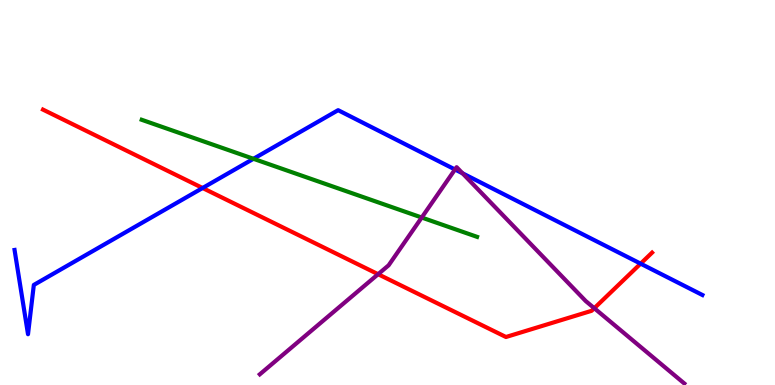[{'lines': ['blue', 'red'], 'intersections': [{'x': 2.61, 'y': 5.12}, {'x': 8.27, 'y': 3.15}]}, {'lines': ['green', 'red'], 'intersections': []}, {'lines': ['purple', 'red'], 'intersections': [{'x': 4.88, 'y': 2.88}, {'x': 7.67, 'y': 1.99}]}, {'lines': ['blue', 'green'], 'intersections': [{'x': 3.27, 'y': 5.88}]}, {'lines': ['blue', 'purple'], 'intersections': [{'x': 5.87, 'y': 5.6}, {'x': 5.97, 'y': 5.5}]}, {'lines': ['green', 'purple'], 'intersections': [{'x': 5.44, 'y': 4.35}]}]